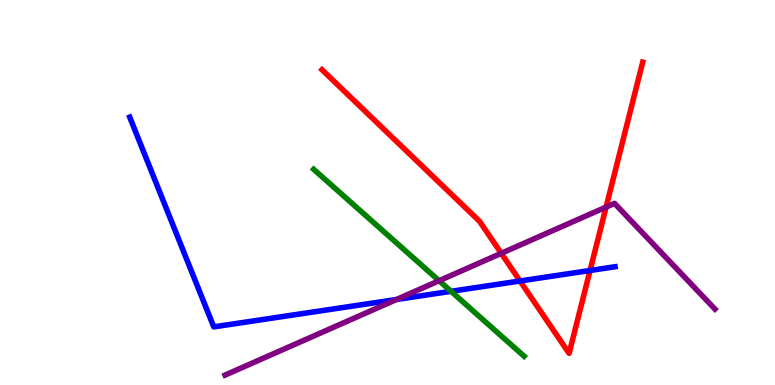[{'lines': ['blue', 'red'], 'intersections': [{'x': 6.71, 'y': 2.7}, {'x': 7.61, 'y': 2.97}]}, {'lines': ['green', 'red'], 'intersections': []}, {'lines': ['purple', 'red'], 'intersections': [{'x': 6.47, 'y': 3.42}, {'x': 7.82, 'y': 4.62}]}, {'lines': ['blue', 'green'], 'intersections': [{'x': 5.82, 'y': 2.43}]}, {'lines': ['blue', 'purple'], 'intersections': [{'x': 5.12, 'y': 2.22}]}, {'lines': ['green', 'purple'], 'intersections': [{'x': 5.67, 'y': 2.71}]}]